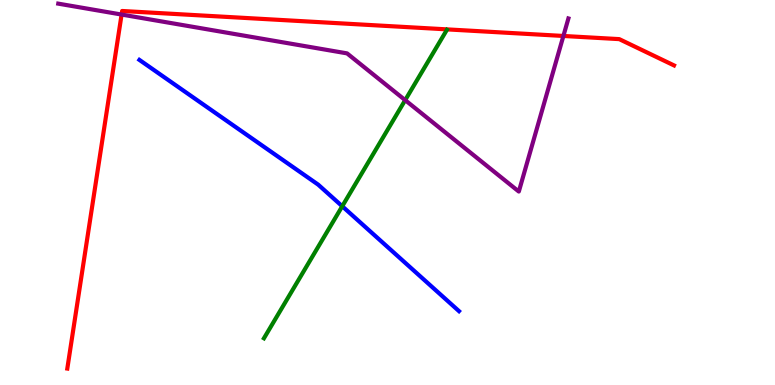[{'lines': ['blue', 'red'], 'intersections': []}, {'lines': ['green', 'red'], 'intersections': []}, {'lines': ['purple', 'red'], 'intersections': [{'x': 1.57, 'y': 9.62}, {'x': 7.27, 'y': 9.07}]}, {'lines': ['blue', 'green'], 'intersections': [{'x': 4.42, 'y': 4.64}]}, {'lines': ['blue', 'purple'], 'intersections': []}, {'lines': ['green', 'purple'], 'intersections': [{'x': 5.23, 'y': 7.4}]}]